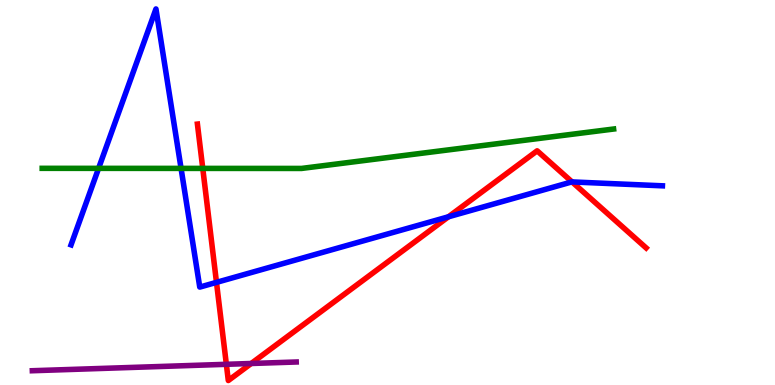[{'lines': ['blue', 'red'], 'intersections': [{'x': 2.79, 'y': 2.67}, {'x': 5.79, 'y': 4.37}, {'x': 7.38, 'y': 5.27}]}, {'lines': ['green', 'red'], 'intersections': [{'x': 2.62, 'y': 5.63}]}, {'lines': ['purple', 'red'], 'intersections': [{'x': 2.92, 'y': 0.537}, {'x': 3.24, 'y': 0.559}]}, {'lines': ['blue', 'green'], 'intersections': [{'x': 1.27, 'y': 5.63}, {'x': 2.34, 'y': 5.63}]}, {'lines': ['blue', 'purple'], 'intersections': []}, {'lines': ['green', 'purple'], 'intersections': []}]